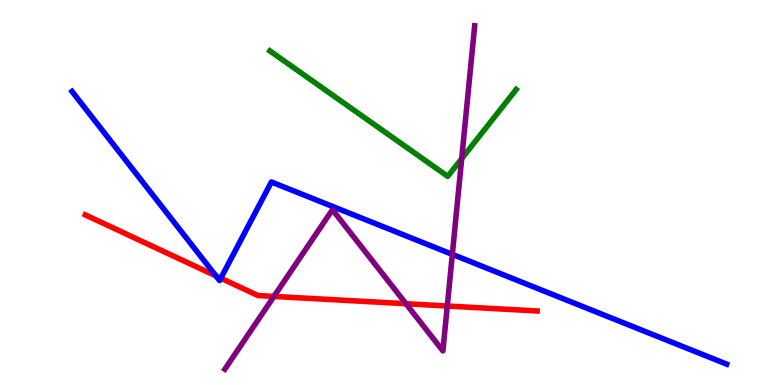[{'lines': ['blue', 'red'], 'intersections': [{'x': 2.79, 'y': 2.83}, {'x': 2.85, 'y': 2.77}]}, {'lines': ['green', 'red'], 'intersections': []}, {'lines': ['purple', 'red'], 'intersections': [{'x': 3.53, 'y': 2.3}, {'x': 5.24, 'y': 2.11}, {'x': 5.77, 'y': 2.05}]}, {'lines': ['blue', 'green'], 'intersections': []}, {'lines': ['blue', 'purple'], 'intersections': [{'x': 5.84, 'y': 3.39}]}, {'lines': ['green', 'purple'], 'intersections': [{'x': 5.96, 'y': 5.88}]}]